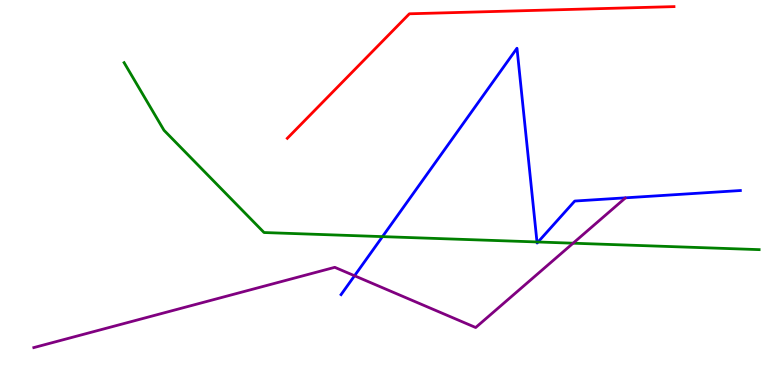[{'lines': ['blue', 'red'], 'intersections': []}, {'lines': ['green', 'red'], 'intersections': []}, {'lines': ['purple', 'red'], 'intersections': []}, {'lines': ['blue', 'green'], 'intersections': [{'x': 4.94, 'y': 3.85}, {'x': 6.93, 'y': 3.72}, {'x': 6.94, 'y': 3.71}]}, {'lines': ['blue', 'purple'], 'intersections': [{'x': 4.57, 'y': 2.84}]}, {'lines': ['green', 'purple'], 'intersections': [{'x': 7.39, 'y': 3.68}]}]